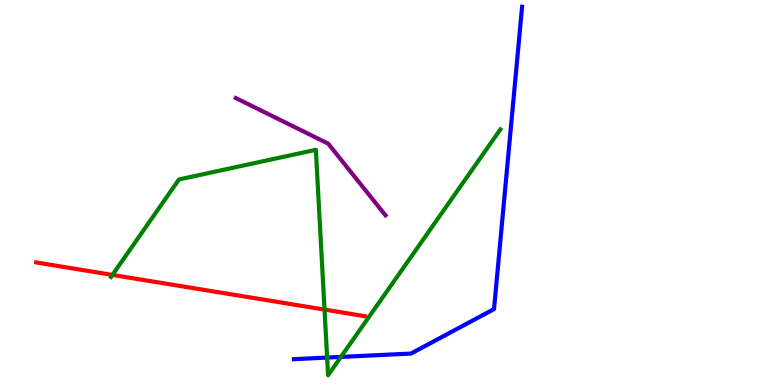[{'lines': ['blue', 'red'], 'intersections': []}, {'lines': ['green', 'red'], 'intersections': [{'x': 1.45, 'y': 2.86}, {'x': 4.19, 'y': 1.96}]}, {'lines': ['purple', 'red'], 'intersections': []}, {'lines': ['blue', 'green'], 'intersections': [{'x': 4.22, 'y': 0.712}, {'x': 4.4, 'y': 0.73}]}, {'lines': ['blue', 'purple'], 'intersections': []}, {'lines': ['green', 'purple'], 'intersections': []}]